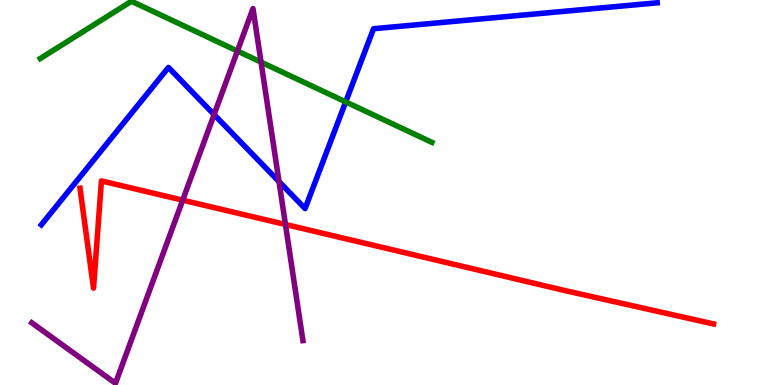[{'lines': ['blue', 'red'], 'intersections': []}, {'lines': ['green', 'red'], 'intersections': []}, {'lines': ['purple', 'red'], 'intersections': [{'x': 2.36, 'y': 4.8}, {'x': 3.68, 'y': 4.17}]}, {'lines': ['blue', 'green'], 'intersections': [{'x': 4.46, 'y': 7.35}]}, {'lines': ['blue', 'purple'], 'intersections': [{'x': 2.76, 'y': 7.02}, {'x': 3.6, 'y': 5.28}]}, {'lines': ['green', 'purple'], 'intersections': [{'x': 3.06, 'y': 8.67}, {'x': 3.37, 'y': 8.39}]}]